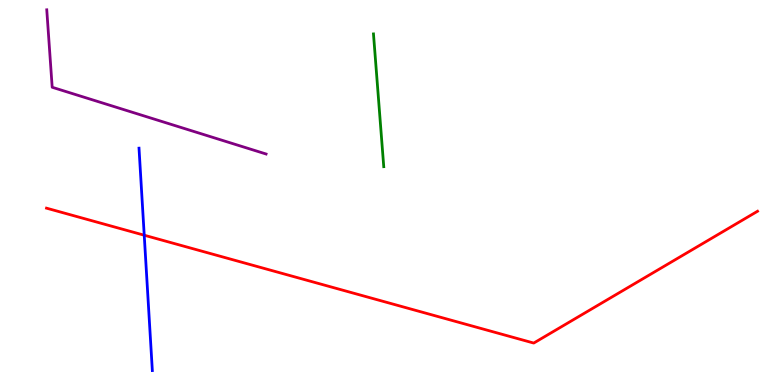[{'lines': ['blue', 'red'], 'intersections': [{'x': 1.86, 'y': 3.89}]}, {'lines': ['green', 'red'], 'intersections': []}, {'lines': ['purple', 'red'], 'intersections': []}, {'lines': ['blue', 'green'], 'intersections': []}, {'lines': ['blue', 'purple'], 'intersections': []}, {'lines': ['green', 'purple'], 'intersections': []}]